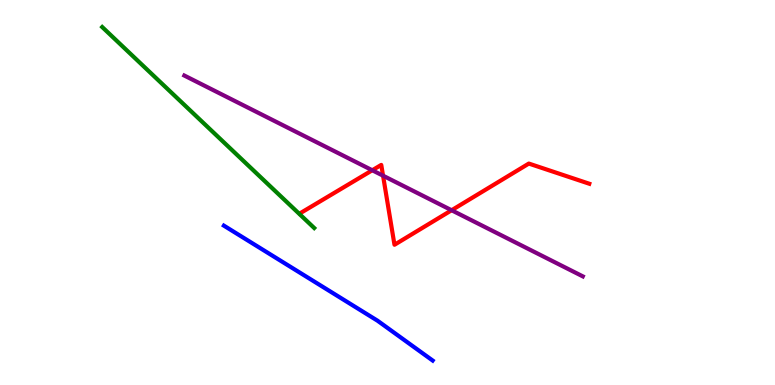[{'lines': ['blue', 'red'], 'intersections': []}, {'lines': ['green', 'red'], 'intersections': []}, {'lines': ['purple', 'red'], 'intersections': [{'x': 4.8, 'y': 5.58}, {'x': 4.94, 'y': 5.44}, {'x': 5.83, 'y': 4.54}]}, {'lines': ['blue', 'green'], 'intersections': []}, {'lines': ['blue', 'purple'], 'intersections': []}, {'lines': ['green', 'purple'], 'intersections': []}]